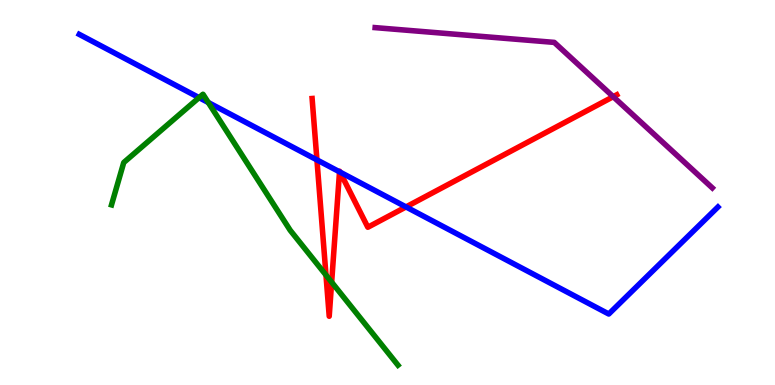[{'lines': ['blue', 'red'], 'intersections': [{'x': 4.09, 'y': 5.85}, {'x': 4.38, 'y': 5.54}, {'x': 4.39, 'y': 5.53}, {'x': 5.24, 'y': 4.63}]}, {'lines': ['green', 'red'], 'intersections': [{'x': 4.21, 'y': 2.86}, {'x': 4.28, 'y': 2.67}]}, {'lines': ['purple', 'red'], 'intersections': [{'x': 7.91, 'y': 7.49}]}, {'lines': ['blue', 'green'], 'intersections': [{'x': 2.57, 'y': 7.46}, {'x': 2.69, 'y': 7.34}]}, {'lines': ['blue', 'purple'], 'intersections': []}, {'lines': ['green', 'purple'], 'intersections': []}]